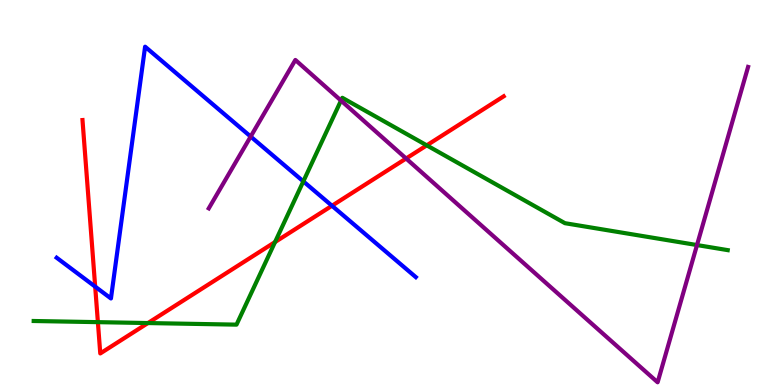[{'lines': ['blue', 'red'], 'intersections': [{'x': 1.23, 'y': 2.55}, {'x': 4.28, 'y': 4.66}]}, {'lines': ['green', 'red'], 'intersections': [{'x': 1.26, 'y': 1.63}, {'x': 1.91, 'y': 1.61}, {'x': 3.55, 'y': 3.71}, {'x': 5.51, 'y': 6.22}]}, {'lines': ['purple', 'red'], 'intersections': [{'x': 5.24, 'y': 5.88}]}, {'lines': ['blue', 'green'], 'intersections': [{'x': 3.91, 'y': 5.29}]}, {'lines': ['blue', 'purple'], 'intersections': [{'x': 3.23, 'y': 6.45}]}, {'lines': ['green', 'purple'], 'intersections': [{'x': 4.4, 'y': 7.39}, {'x': 8.99, 'y': 3.64}]}]